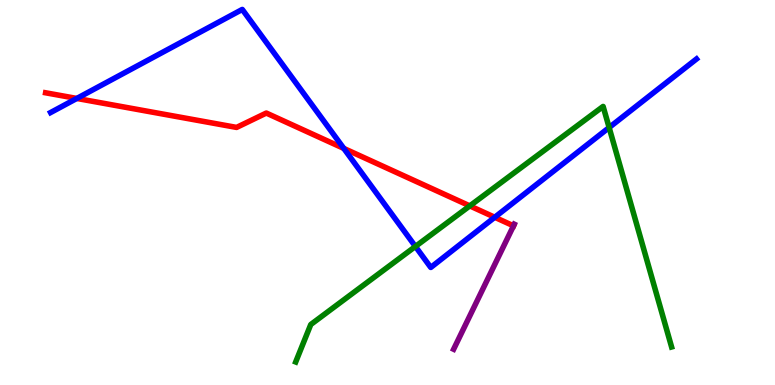[{'lines': ['blue', 'red'], 'intersections': [{'x': 0.991, 'y': 7.44}, {'x': 4.44, 'y': 6.15}, {'x': 6.38, 'y': 4.36}]}, {'lines': ['green', 'red'], 'intersections': [{'x': 6.06, 'y': 4.65}]}, {'lines': ['purple', 'red'], 'intersections': [{'x': 6.63, 'y': 4.13}]}, {'lines': ['blue', 'green'], 'intersections': [{'x': 5.36, 'y': 3.6}, {'x': 7.86, 'y': 6.69}]}, {'lines': ['blue', 'purple'], 'intersections': []}, {'lines': ['green', 'purple'], 'intersections': []}]